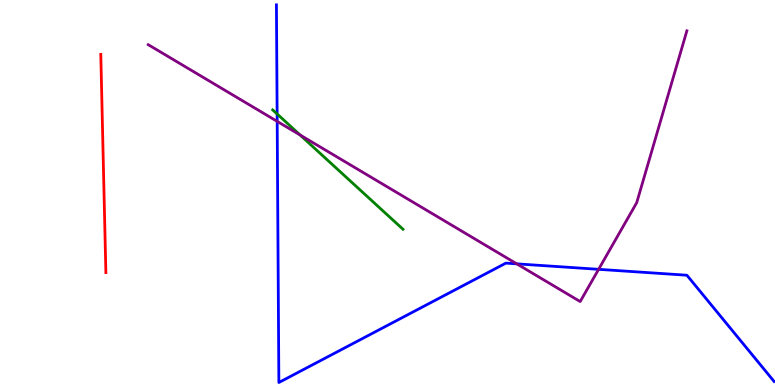[{'lines': ['blue', 'red'], 'intersections': []}, {'lines': ['green', 'red'], 'intersections': []}, {'lines': ['purple', 'red'], 'intersections': []}, {'lines': ['blue', 'green'], 'intersections': [{'x': 3.58, 'y': 7.04}]}, {'lines': ['blue', 'purple'], 'intersections': [{'x': 3.58, 'y': 6.85}, {'x': 6.67, 'y': 3.15}, {'x': 7.72, 'y': 3.0}]}, {'lines': ['green', 'purple'], 'intersections': [{'x': 3.87, 'y': 6.49}]}]